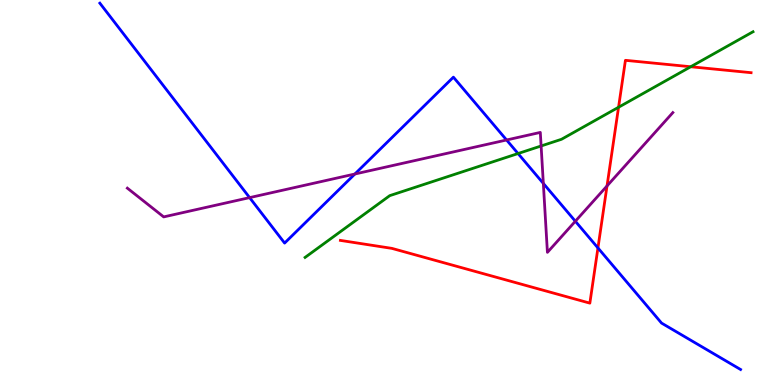[{'lines': ['blue', 'red'], 'intersections': [{'x': 7.72, 'y': 3.56}]}, {'lines': ['green', 'red'], 'intersections': [{'x': 7.98, 'y': 7.21}, {'x': 8.91, 'y': 8.27}]}, {'lines': ['purple', 'red'], 'intersections': [{'x': 7.83, 'y': 5.17}]}, {'lines': ['blue', 'green'], 'intersections': [{'x': 6.68, 'y': 6.01}]}, {'lines': ['blue', 'purple'], 'intersections': [{'x': 3.22, 'y': 4.87}, {'x': 4.58, 'y': 5.48}, {'x': 6.54, 'y': 6.36}, {'x': 7.01, 'y': 5.24}, {'x': 7.42, 'y': 4.25}]}, {'lines': ['green', 'purple'], 'intersections': [{'x': 6.98, 'y': 6.21}]}]